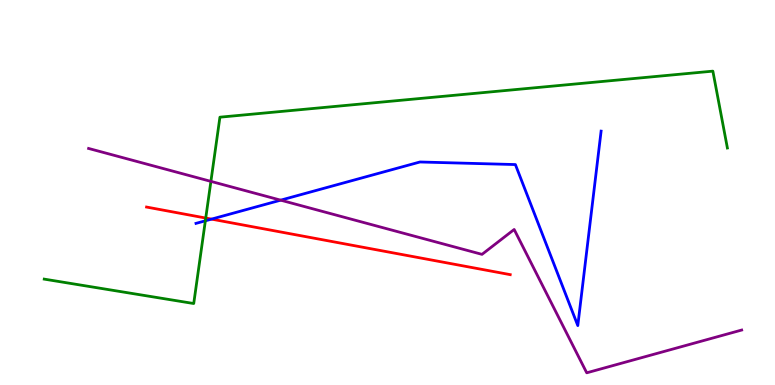[{'lines': ['blue', 'red'], 'intersections': [{'x': 2.73, 'y': 4.31}]}, {'lines': ['green', 'red'], 'intersections': [{'x': 2.65, 'y': 4.34}]}, {'lines': ['purple', 'red'], 'intersections': []}, {'lines': ['blue', 'green'], 'intersections': [{'x': 2.65, 'y': 4.26}]}, {'lines': ['blue', 'purple'], 'intersections': [{'x': 3.62, 'y': 4.8}]}, {'lines': ['green', 'purple'], 'intersections': [{'x': 2.72, 'y': 5.29}]}]